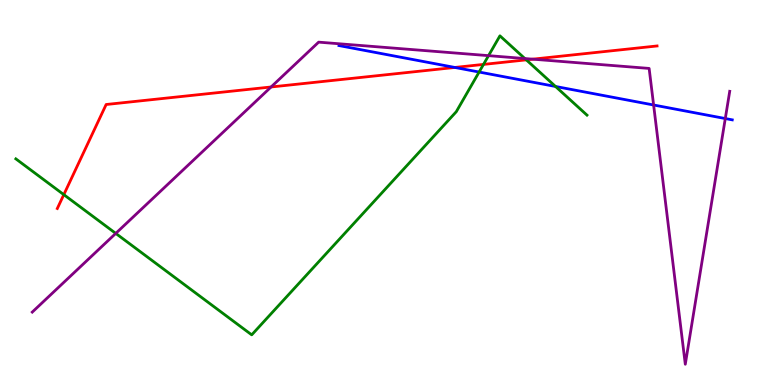[{'lines': ['blue', 'red'], 'intersections': [{'x': 5.87, 'y': 8.25}]}, {'lines': ['green', 'red'], 'intersections': [{'x': 0.823, 'y': 4.94}, {'x': 6.24, 'y': 8.33}, {'x': 6.79, 'y': 8.45}]}, {'lines': ['purple', 'red'], 'intersections': [{'x': 3.5, 'y': 7.74}, {'x': 6.87, 'y': 8.46}]}, {'lines': ['blue', 'green'], 'intersections': [{'x': 6.18, 'y': 8.13}, {'x': 7.17, 'y': 7.75}]}, {'lines': ['blue', 'purple'], 'intersections': [{'x': 8.43, 'y': 7.27}, {'x': 9.36, 'y': 6.92}]}, {'lines': ['green', 'purple'], 'intersections': [{'x': 1.49, 'y': 3.94}, {'x': 6.3, 'y': 8.55}, {'x': 6.77, 'y': 8.48}]}]